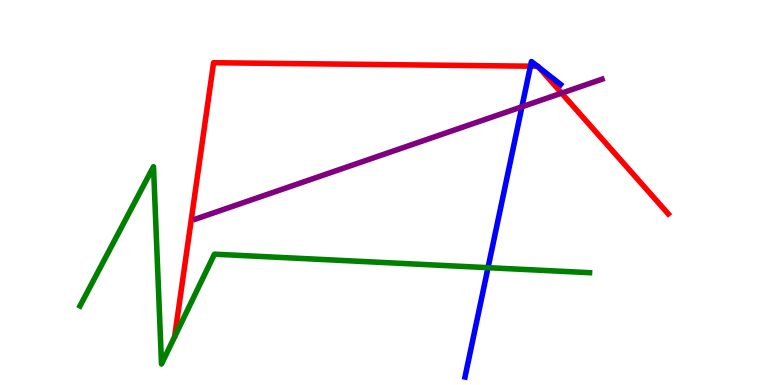[{'lines': ['blue', 'red'], 'intersections': [{'x': 6.84, 'y': 8.28}, {'x': 6.93, 'y': 8.28}, {'x': 6.95, 'y': 8.25}]}, {'lines': ['green', 'red'], 'intersections': []}, {'lines': ['purple', 'red'], 'intersections': [{'x': 7.25, 'y': 7.58}]}, {'lines': ['blue', 'green'], 'intersections': [{'x': 6.3, 'y': 3.05}]}, {'lines': ['blue', 'purple'], 'intersections': [{'x': 6.73, 'y': 7.23}]}, {'lines': ['green', 'purple'], 'intersections': []}]